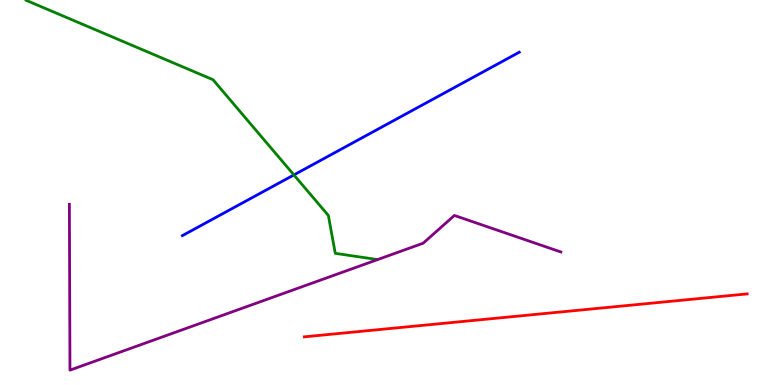[{'lines': ['blue', 'red'], 'intersections': []}, {'lines': ['green', 'red'], 'intersections': []}, {'lines': ['purple', 'red'], 'intersections': []}, {'lines': ['blue', 'green'], 'intersections': [{'x': 3.79, 'y': 5.46}]}, {'lines': ['blue', 'purple'], 'intersections': []}, {'lines': ['green', 'purple'], 'intersections': []}]